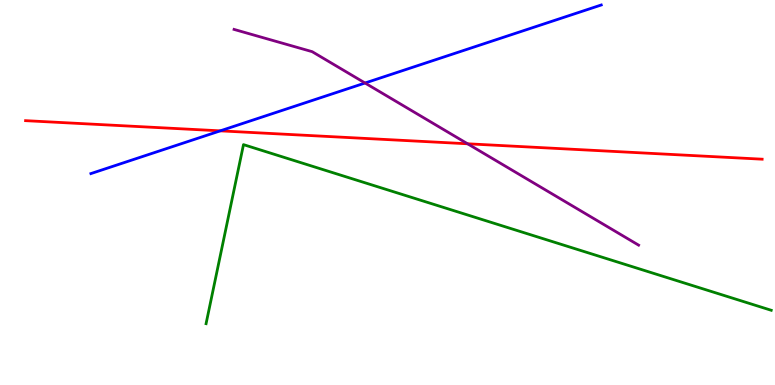[{'lines': ['blue', 'red'], 'intersections': [{'x': 2.84, 'y': 6.6}]}, {'lines': ['green', 'red'], 'intersections': []}, {'lines': ['purple', 'red'], 'intersections': [{'x': 6.03, 'y': 6.27}]}, {'lines': ['blue', 'green'], 'intersections': []}, {'lines': ['blue', 'purple'], 'intersections': [{'x': 4.71, 'y': 7.84}]}, {'lines': ['green', 'purple'], 'intersections': []}]